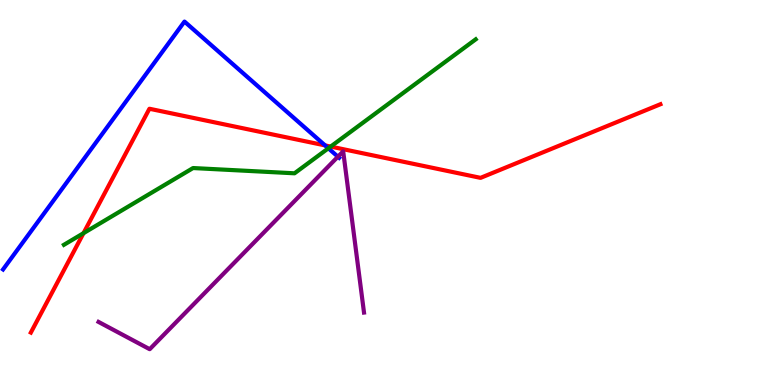[{'lines': ['blue', 'red'], 'intersections': [{'x': 4.19, 'y': 6.22}]}, {'lines': ['green', 'red'], 'intersections': [{'x': 1.08, 'y': 3.94}, {'x': 4.27, 'y': 6.19}]}, {'lines': ['purple', 'red'], 'intersections': []}, {'lines': ['blue', 'green'], 'intersections': [{'x': 4.24, 'y': 6.15}]}, {'lines': ['blue', 'purple'], 'intersections': [{'x': 4.36, 'y': 5.93}]}, {'lines': ['green', 'purple'], 'intersections': []}]